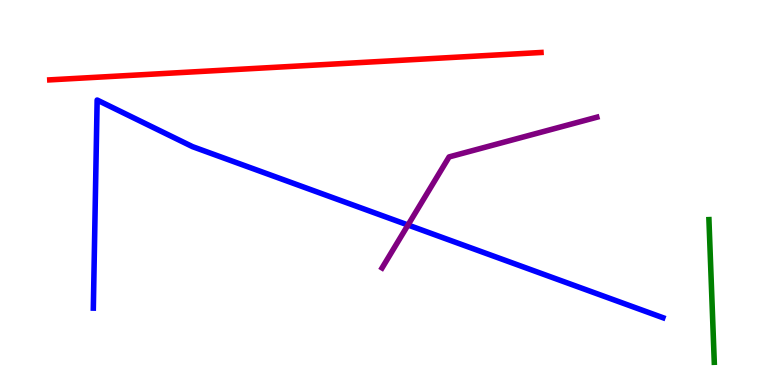[{'lines': ['blue', 'red'], 'intersections': []}, {'lines': ['green', 'red'], 'intersections': []}, {'lines': ['purple', 'red'], 'intersections': []}, {'lines': ['blue', 'green'], 'intersections': []}, {'lines': ['blue', 'purple'], 'intersections': [{'x': 5.26, 'y': 4.16}]}, {'lines': ['green', 'purple'], 'intersections': []}]